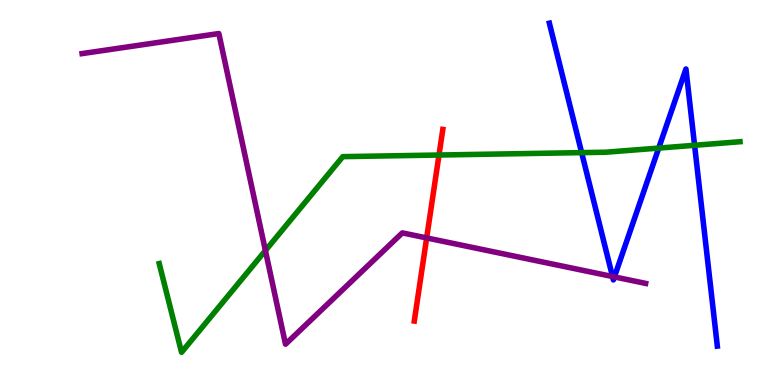[{'lines': ['blue', 'red'], 'intersections': []}, {'lines': ['green', 'red'], 'intersections': [{'x': 5.66, 'y': 5.97}]}, {'lines': ['purple', 'red'], 'intersections': [{'x': 5.51, 'y': 3.82}]}, {'lines': ['blue', 'green'], 'intersections': [{'x': 7.51, 'y': 6.04}, {'x': 8.5, 'y': 6.15}, {'x': 8.96, 'y': 6.23}]}, {'lines': ['blue', 'purple'], 'intersections': [{'x': 7.9, 'y': 2.82}, {'x': 7.93, 'y': 2.81}]}, {'lines': ['green', 'purple'], 'intersections': [{'x': 3.42, 'y': 3.49}]}]